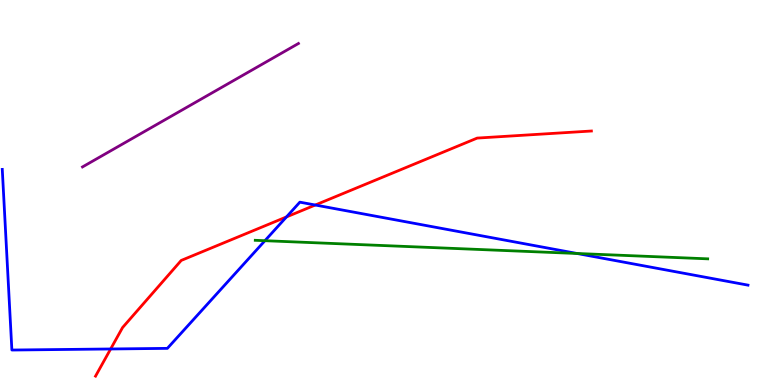[{'lines': ['blue', 'red'], 'intersections': [{'x': 1.43, 'y': 0.936}, {'x': 3.7, 'y': 4.37}, {'x': 4.07, 'y': 4.67}]}, {'lines': ['green', 'red'], 'intersections': []}, {'lines': ['purple', 'red'], 'intersections': []}, {'lines': ['blue', 'green'], 'intersections': [{'x': 3.42, 'y': 3.75}, {'x': 7.45, 'y': 3.42}]}, {'lines': ['blue', 'purple'], 'intersections': []}, {'lines': ['green', 'purple'], 'intersections': []}]